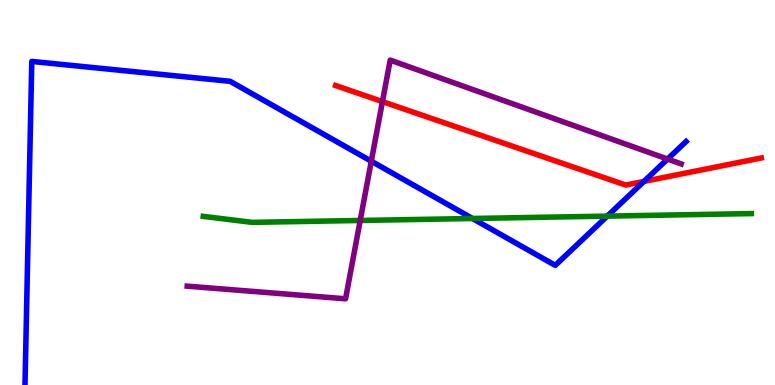[{'lines': ['blue', 'red'], 'intersections': [{'x': 8.31, 'y': 5.29}]}, {'lines': ['green', 'red'], 'intersections': []}, {'lines': ['purple', 'red'], 'intersections': [{'x': 4.93, 'y': 7.36}]}, {'lines': ['blue', 'green'], 'intersections': [{'x': 6.1, 'y': 4.32}, {'x': 7.84, 'y': 4.39}]}, {'lines': ['blue', 'purple'], 'intersections': [{'x': 4.79, 'y': 5.81}, {'x': 8.61, 'y': 5.87}]}, {'lines': ['green', 'purple'], 'intersections': [{'x': 4.65, 'y': 4.27}]}]